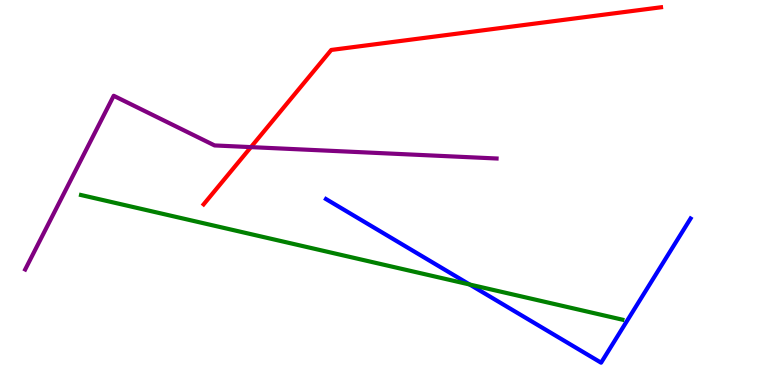[{'lines': ['blue', 'red'], 'intersections': []}, {'lines': ['green', 'red'], 'intersections': []}, {'lines': ['purple', 'red'], 'intersections': [{'x': 3.24, 'y': 6.18}]}, {'lines': ['blue', 'green'], 'intersections': [{'x': 6.06, 'y': 2.61}]}, {'lines': ['blue', 'purple'], 'intersections': []}, {'lines': ['green', 'purple'], 'intersections': []}]